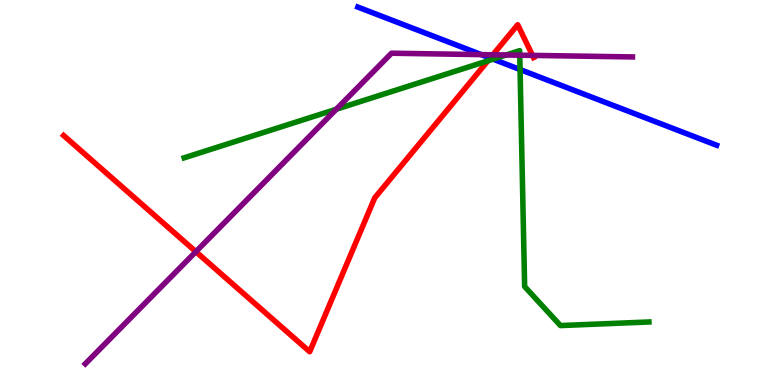[{'lines': ['blue', 'red'], 'intersections': [{'x': 6.33, 'y': 8.49}]}, {'lines': ['green', 'red'], 'intersections': [{'x': 6.3, 'y': 8.42}]}, {'lines': ['purple', 'red'], 'intersections': [{'x': 2.53, 'y': 3.46}, {'x': 6.36, 'y': 8.58}, {'x': 6.87, 'y': 8.56}]}, {'lines': ['blue', 'green'], 'intersections': [{'x': 6.36, 'y': 8.46}, {'x': 6.71, 'y': 8.19}]}, {'lines': ['blue', 'purple'], 'intersections': [{'x': 6.21, 'y': 8.58}]}, {'lines': ['green', 'purple'], 'intersections': [{'x': 4.34, 'y': 7.16}, {'x': 6.53, 'y': 8.57}, {'x': 6.71, 'y': 8.57}]}]